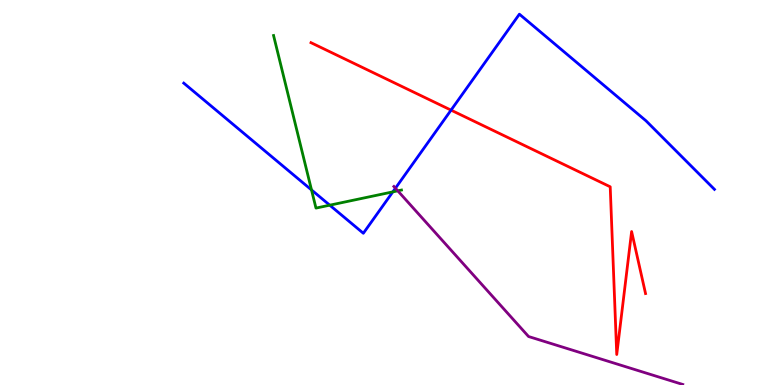[{'lines': ['blue', 'red'], 'intersections': [{'x': 5.82, 'y': 7.14}]}, {'lines': ['green', 'red'], 'intersections': []}, {'lines': ['purple', 'red'], 'intersections': []}, {'lines': ['blue', 'green'], 'intersections': [{'x': 4.02, 'y': 5.07}, {'x': 4.25, 'y': 4.67}, {'x': 5.07, 'y': 5.02}]}, {'lines': ['blue', 'purple'], 'intersections': [{'x': 5.1, 'y': 5.11}]}, {'lines': ['green', 'purple'], 'intersections': [{'x': 5.13, 'y': 5.04}]}]